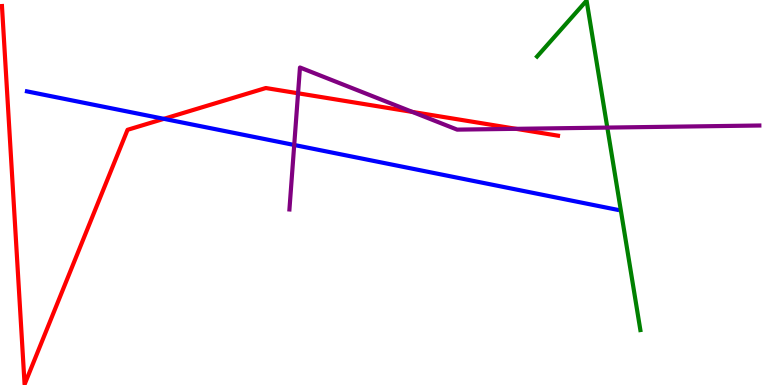[{'lines': ['blue', 'red'], 'intersections': [{'x': 2.11, 'y': 6.91}]}, {'lines': ['green', 'red'], 'intersections': []}, {'lines': ['purple', 'red'], 'intersections': [{'x': 3.85, 'y': 7.58}, {'x': 5.32, 'y': 7.09}, {'x': 6.66, 'y': 6.65}]}, {'lines': ['blue', 'green'], 'intersections': []}, {'lines': ['blue', 'purple'], 'intersections': [{'x': 3.8, 'y': 6.23}]}, {'lines': ['green', 'purple'], 'intersections': [{'x': 7.84, 'y': 6.69}]}]